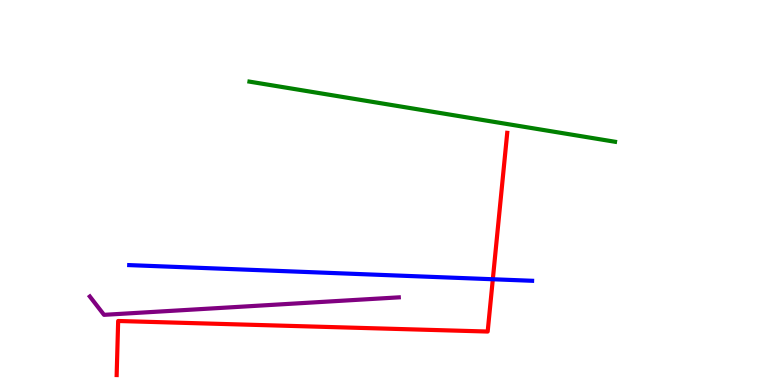[{'lines': ['blue', 'red'], 'intersections': [{'x': 6.36, 'y': 2.75}]}, {'lines': ['green', 'red'], 'intersections': []}, {'lines': ['purple', 'red'], 'intersections': []}, {'lines': ['blue', 'green'], 'intersections': []}, {'lines': ['blue', 'purple'], 'intersections': []}, {'lines': ['green', 'purple'], 'intersections': []}]